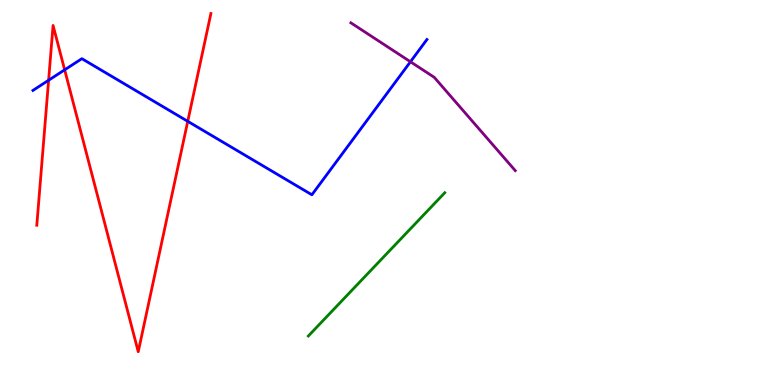[{'lines': ['blue', 'red'], 'intersections': [{'x': 0.627, 'y': 7.92}, {'x': 0.834, 'y': 8.19}, {'x': 2.42, 'y': 6.85}]}, {'lines': ['green', 'red'], 'intersections': []}, {'lines': ['purple', 'red'], 'intersections': []}, {'lines': ['blue', 'green'], 'intersections': []}, {'lines': ['blue', 'purple'], 'intersections': [{'x': 5.3, 'y': 8.4}]}, {'lines': ['green', 'purple'], 'intersections': []}]